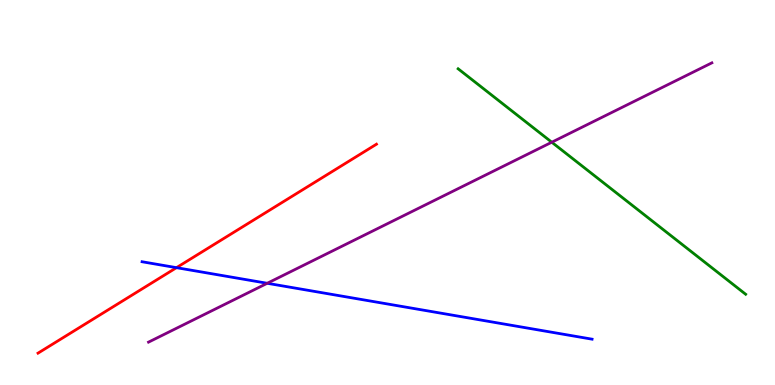[{'lines': ['blue', 'red'], 'intersections': [{'x': 2.28, 'y': 3.05}]}, {'lines': ['green', 'red'], 'intersections': []}, {'lines': ['purple', 'red'], 'intersections': []}, {'lines': ['blue', 'green'], 'intersections': []}, {'lines': ['blue', 'purple'], 'intersections': [{'x': 3.45, 'y': 2.64}]}, {'lines': ['green', 'purple'], 'intersections': [{'x': 7.12, 'y': 6.31}]}]